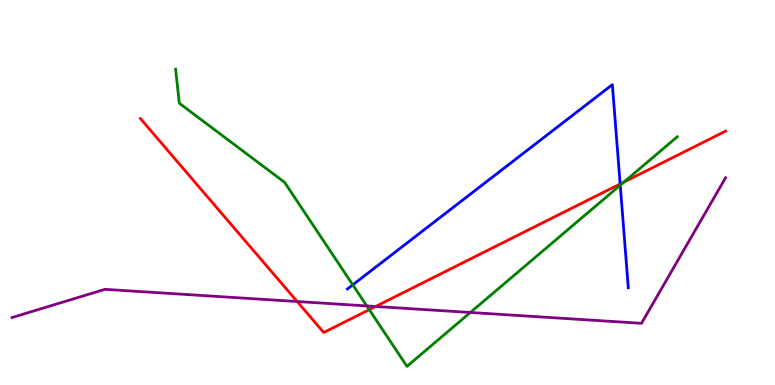[{'lines': ['blue', 'red'], 'intersections': [{'x': 8.0, 'y': 5.22}]}, {'lines': ['green', 'red'], 'intersections': [{'x': 4.76, 'y': 1.96}, {'x': 8.05, 'y': 5.27}]}, {'lines': ['purple', 'red'], 'intersections': [{'x': 3.83, 'y': 2.17}, {'x': 4.85, 'y': 2.04}]}, {'lines': ['blue', 'green'], 'intersections': [{'x': 4.55, 'y': 2.6}, {'x': 8.0, 'y': 5.19}]}, {'lines': ['blue', 'purple'], 'intersections': []}, {'lines': ['green', 'purple'], 'intersections': [{'x': 4.73, 'y': 2.05}, {'x': 6.07, 'y': 1.88}]}]